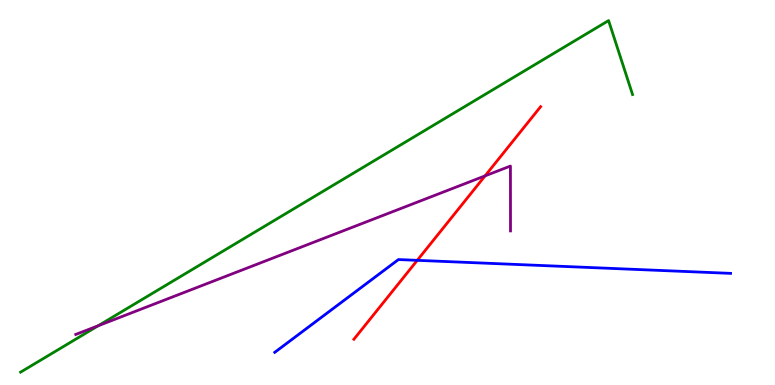[{'lines': ['blue', 'red'], 'intersections': [{'x': 5.38, 'y': 3.24}]}, {'lines': ['green', 'red'], 'intersections': []}, {'lines': ['purple', 'red'], 'intersections': [{'x': 6.26, 'y': 5.43}]}, {'lines': ['blue', 'green'], 'intersections': []}, {'lines': ['blue', 'purple'], 'intersections': []}, {'lines': ['green', 'purple'], 'intersections': [{'x': 1.27, 'y': 1.54}]}]